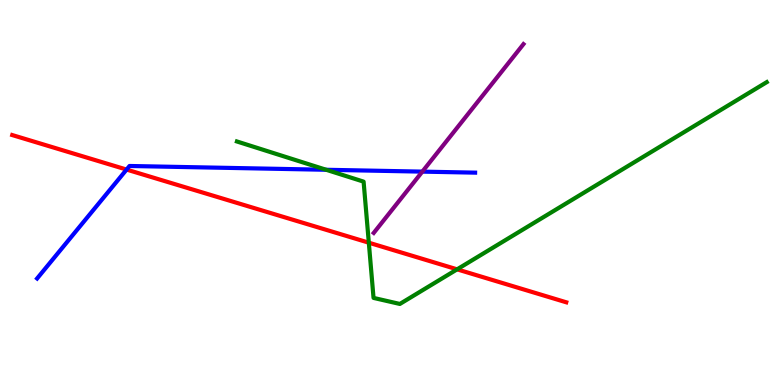[{'lines': ['blue', 'red'], 'intersections': [{'x': 1.63, 'y': 5.6}]}, {'lines': ['green', 'red'], 'intersections': [{'x': 4.76, 'y': 3.7}, {'x': 5.9, 'y': 3.0}]}, {'lines': ['purple', 'red'], 'intersections': []}, {'lines': ['blue', 'green'], 'intersections': [{'x': 4.21, 'y': 5.59}]}, {'lines': ['blue', 'purple'], 'intersections': [{'x': 5.45, 'y': 5.54}]}, {'lines': ['green', 'purple'], 'intersections': []}]